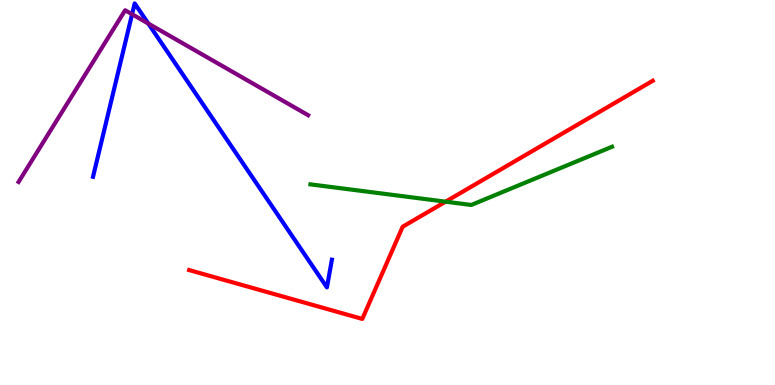[{'lines': ['blue', 'red'], 'intersections': []}, {'lines': ['green', 'red'], 'intersections': [{'x': 5.75, 'y': 4.76}]}, {'lines': ['purple', 'red'], 'intersections': []}, {'lines': ['blue', 'green'], 'intersections': []}, {'lines': ['blue', 'purple'], 'intersections': [{'x': 1.7, 'y': 9.63}, {'x': 1.91, 'y': 9.39}]}, {'lines': ['green', 'purple'], 'intersections': []}]